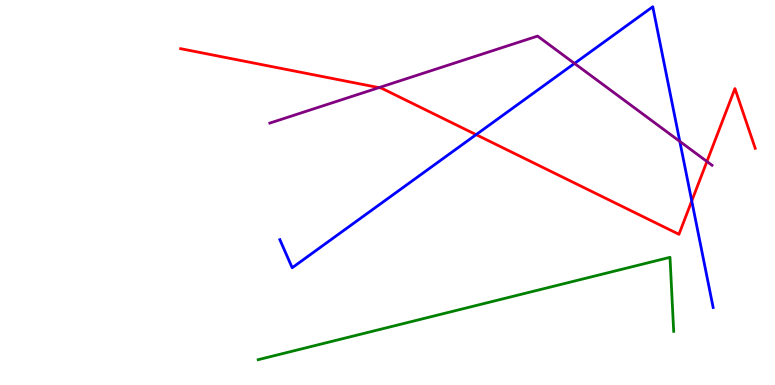[{'lines': ['blue', 'red'], 'intersections': [{'x': 6.14, 'y': 6.5}, {'x': 8.93, 'y': 4.78}]}, {'lines': ['green', 'red'], 'intersections': []}, {'lines': ['purple', 'red'], 'intersections': [{'x': 4.89, 'y': 7.72}, {'x': 9.12, 'y': 5.81}]}, {'lines': ['blue', 'green'], 'intersections': []}, {'lines': ['blue', 'purple'], 'intersections': [{'x': 7.41, 'y': 8.35}, {'x': 8.77, 'y': 6.33}]}, {'lines': ['green', 'purple'], 'intersections': []}]